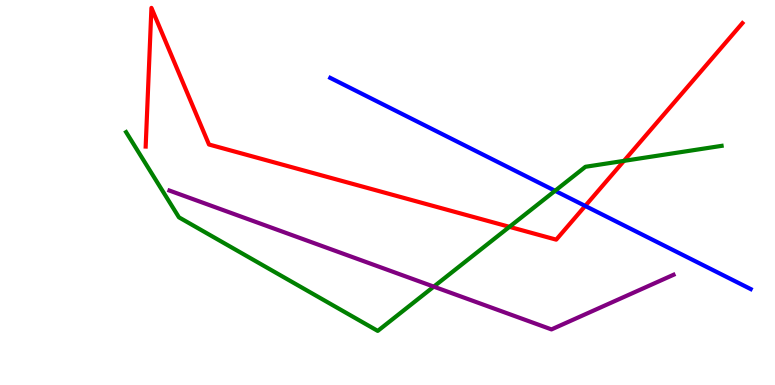[{'lines': ['blue', 'red'], 'intersections': [{'x': 7.55, 'y': 4.65}]}, {'lines': ['green', 'red'], 'intersections': [{'x': 6.57, 'y': 4.11}, {'x': 8.05, 'y': 5.82}]}, {'lines': ['purple', 'red'], 'intersections': []}, {'lines': ['blue', 'green'], 'intersections': [{'x': 7.16, 'y': 5.04}]}, {'lines': ['blue', 'purple'], 'intersections': []}, {'lines': ['green', 'purple'], 'intersections': [{'x': 5.6, 'y': 2.56}]}]